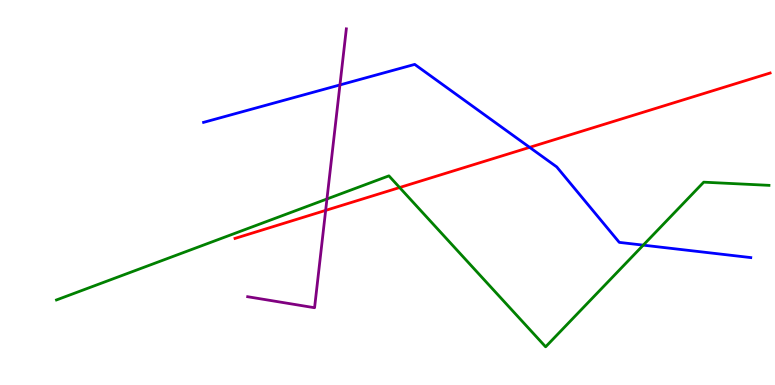[{'lines': ['blue', 'red'], 'intersections': [{'x': 6.83, 'y': 6.17}]}, {'lines': ['green', 'red'], 'intersections': [{'x': 5.16, 'y': 5.13}]}, {'lines': ['purple', 'red'], 'intersections': [{'x': 4.2, 'y': 4.54}]}, {'lines': ['blue', 'green'], 'intersections': [{'x': 8.3, 'y': 3.63}]}, {'lines': ['blue', 'purple'], 'intersections': [{'x': 4.39, 'y': 7.79}]}, {'lines': ['green', 'purple'], 'intersections': [{'x': 4.22, 'y': 4.83}]}]